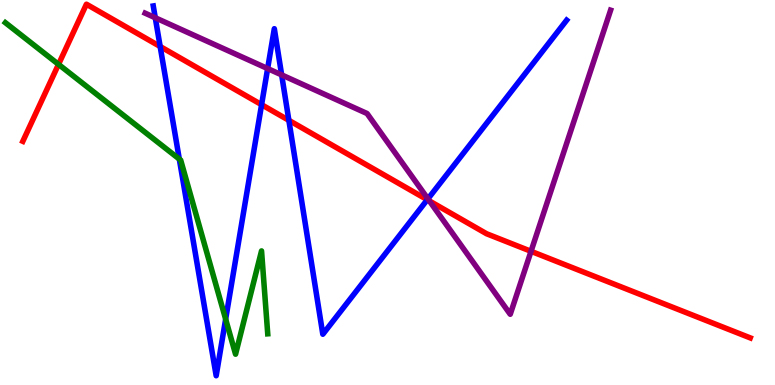[{'lines': ['blue', 'red'], 'intersections': [{'x': 2.07, 'y': 8.79}, {'x': 3.38, 'y': 7.28}, {'x': 3.73, 'y': 6.87}, {'x': 5.51, 'y': 4.81}]}, {'lines': ['green', 'red'], 'intersections': [{'x': 0.755, 'y': 8.33}]}, {'lines': ['purple', 'red'], 'intersections': [{'x': 5.54, 'y': 4.78}, {'x': 6.85, 'y': 3.47}]}, {'lines': ['blue', 'green'], 'intersections': [{'x': 2.31, 'y': 5.87}, {'x': 2.91, 'y': 1.71}]}, {'lines': ['blue', 'purple'], 'intersections': [{'x': 2.0, 'y': 9.54}, {'x': 3.45, 'y': 8.22}, {'x': 3.63, 'y': 8.05}, {'x': 5.52, 'y': 4.83}]}, {'lines': ['green', 'purple'], 'intersections': []}]